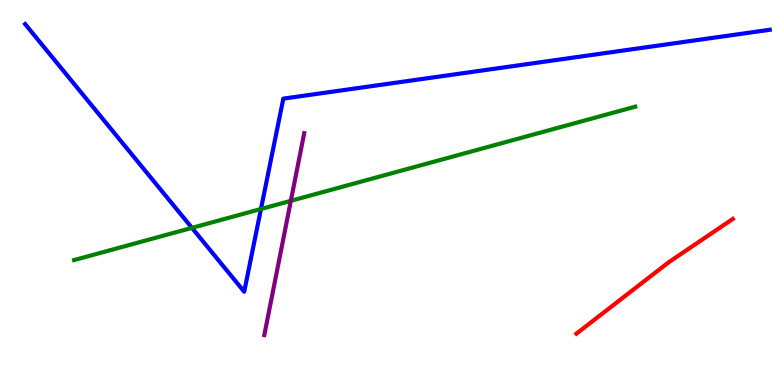[{'lines': ['blue', 'red'], 'intersections': []}, {'lines': ['green', 'red'], 'intersections': []}, {'lines': ['purple', 'red'], 'intersections': []}, {'lines': ['blue', 'green'], 'intersections': [{'x': 2.48, 'y': 4.08}, {'x': 3.37, 'y': 4.57}]}, {'lines': ['blue', 'purple'], 'intersections': []}, {'lines': ['green', 'purple'], 'intersections': [{'x': 3.75, 'y': 4.78}]}]